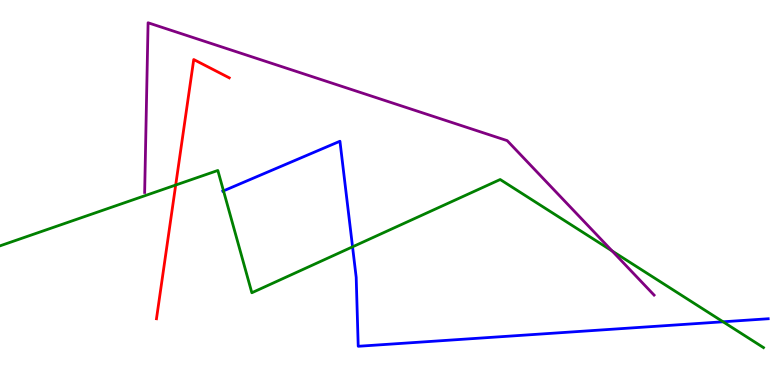[{'lines': ['blue', 'red'], 'intersections': []}, {'lines': ['green', 'red'], 'intersections': [{'x': 2.27, 'y': 5.19}]}, {'lines': ['purple', 'red'], 'intersections': []}, {'lines': ['blue', 'green'], 'intersections': [{'x': 2.88, 'y': 5.04}, {'x': 4.55, 'y': 3.59}, {'x': 9.33, 'y': 1.64}]}, {'lines': ['blue', 'purple'], 'intersections': []}, {'lines': ['green', 'purple'], 'intersections': [{'x': 7.9, 'y': 3.48}]}]